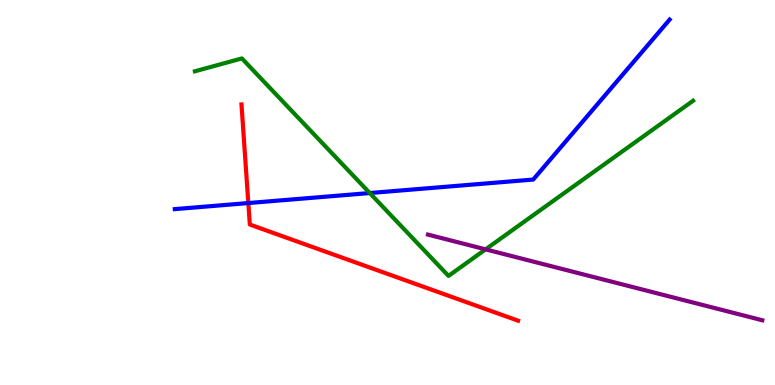[{'lines': ['blue', 'red'], 'intersections': [{'x': 3.2, 'y': 4.73}]}, {'lines': ['green', 'red'], 'intersections': []}, {'lines': ['purple', 'red'], 'intersections': []}, {'lines': ['blue', 'green'], 'intersections': [{'x': 4.77, 'y': 4.99}]}, {'lines': ['blue', 'purple'], 'intersections': []}, {'lines': ['green', 'purple'], 'intersections': [{'x': 6.27, 'y': 3.52}]}]